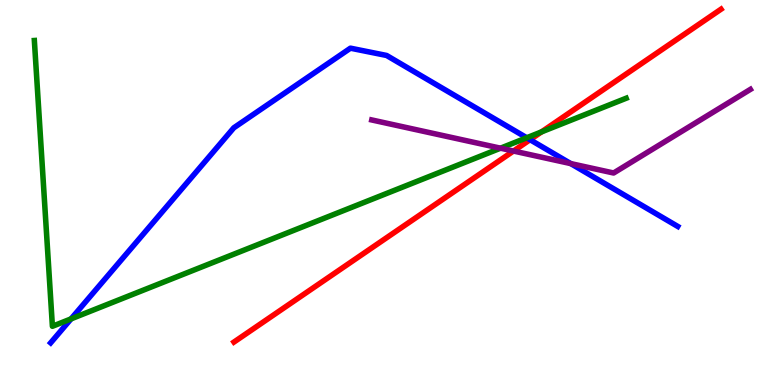[{'lines': ['blue', 'red'], 'intersections': [{'x': 6.84, 'y': 6.37}]}, {'lines': ['green', 'red'], 'intersections': [{'x': 6.99, 'y': 6.57}]}, {'lines': ['purple', 'red'], 'intersections': [{'x': 6.63, 'y': 6.08}]}, {'lines': ['blue', 'green'], 'intersections': [{'x': 0.917, 'y': 1.72}, {'x': 6.8, 'y': 6.42}]}, {'lines': ['blue', 'purple'], 'intersections': [{'x': 7.36, 'y': 5.75}]}, {'lines': ['green', 'purple'], 'intersections': [{'x': 6.46, 'y': 6.15}]}]